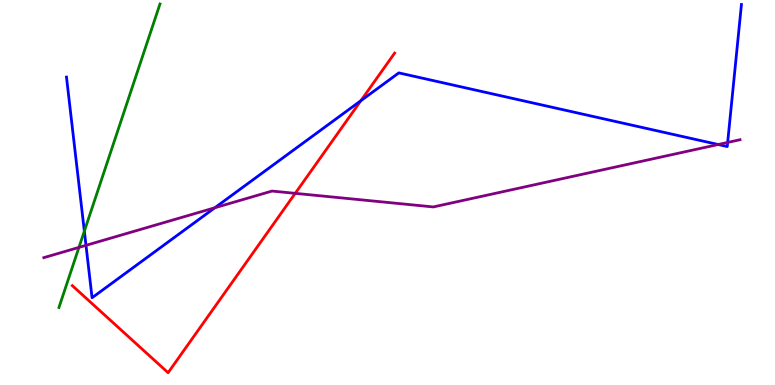[{'lines': ['blue', 'red'], 'intersections': [{'x': 4.66, 'y': 7.38}]}, {'lines': ['green', 'red'], 'intersections': []}, {'lines': ['purple', 'red'], 'intersections': [{'x': 3.81, 'y': 4.98}]}, {'lines': ['blue', 'green'], 'intersections': [{'x': 1.09, 'y': 4.0}]}, {'lines': ['blue', 'purple'], 'intersections': [{'x': 1.11, 'y': 3.63}, {'x': 2.77, 'y': 4.6}, {'x': 9.27, 'y': 6.25}, {'x': 9.39, 'y': 6.3}]}, {'lines': ['green', 'purple'], 'intersections': [{'x': 1.02, 'y': 3.57}]}]